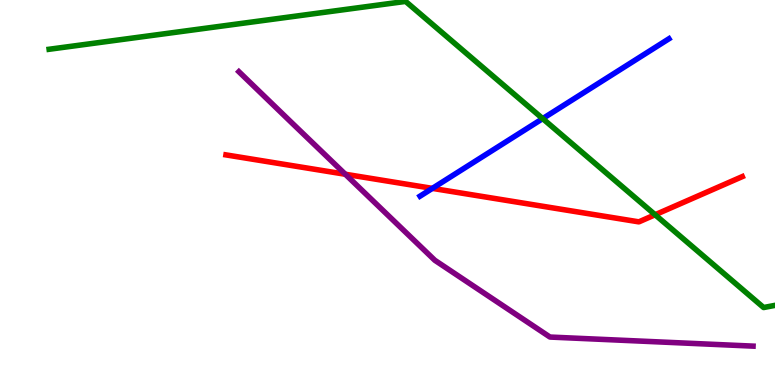[{'lines': ['blue', 'red'], 'intersections': [{'x': 5.58, 'y': 5.11}]}, {'lines': ['green', 'red'], 'intersections': [{'x': 8.45, 'y': 4.42}]}, {'lines': ['purple', 'red'], 'intersections': [{'x': 4.46, 'y': 5.47}]}, {'lines': ['blue', 'green'], 'intersections': [{'x': 7.0, 'y': 6.92}]}, {'lines': ['blue', 'purple'], 'intersections': []}, {'lines': ['green', 'purple'], 'intersections': []}]